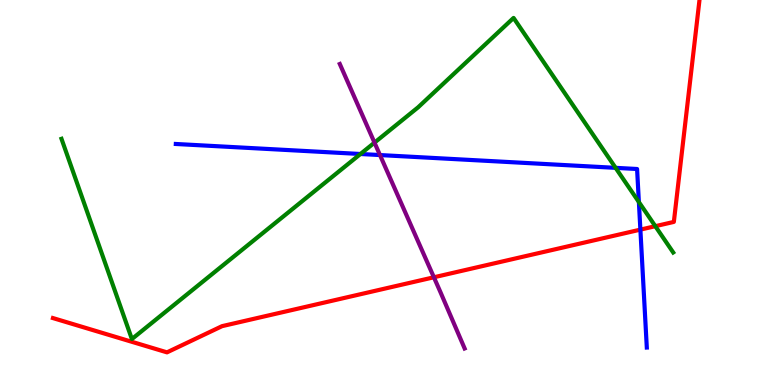[{'lines': ['blue', 'red'], 'intersections': [{'x': 8.26, 'y': 4.04}]}, {'lines': ['green', 'red'], 'intersections': [{'x': 8.46, 'y': 4.13}]}, {'lines': ['purple', 'red'], 'intersections': [{'x': 5.6, 'y': 2.8}]}, {'lines': ['blue', 'green'], 'intersections': [{'x': 4.65, 'y': 6.0}, {'x': 7.94, 'y': 5.64}, {'x': 8.24, 'y': 4.75}]}, {'lines': ['blue', 'purple'], 'intersections': [{'x': 4.9, 'y': 5.97}]}, {'lines': ['green', 'purple'], 'intersections': [{'x': 4.83, 'y': 6.3}]}]